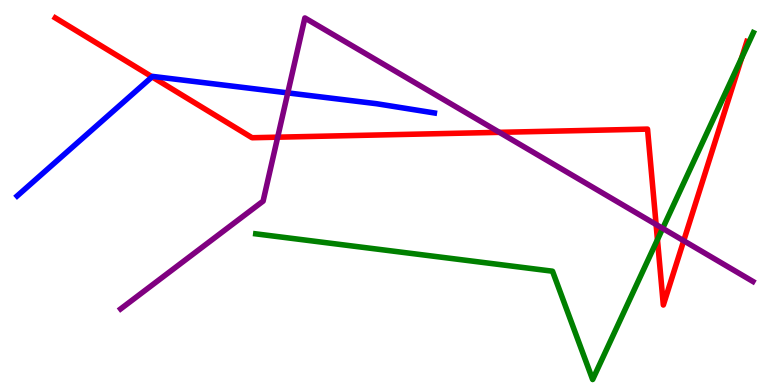[{'lines': ['blue', 'red'], 'intersections': [{'x': 1.96, 'y': 8.0}]}, {'lines': ['green', 'red'], 'intersections': [{'x': 8.48, 'y': 3.78}, {'x': 9.57, 'y': 8.49}]}, {'lines': ['purple', 'red'], 'intersections': [{'x': 3.58, 'y': 6.44}, {'x': 6.44, 'y': 6.56}, {'x': 8.47, 'y': 4.17}, {'x': 8.82, 'y': 3.75}]}, {'lines': ['blue', 'green'], 'intersections': []}, {'lines': ['blue', 'purple'], 'intersections': [{'x': 3.71, 'y': 7.59}]}, {'lines': ['green', 'purple'], 'intersections': [{'x': 8.55, 'y': 4.07}]}]